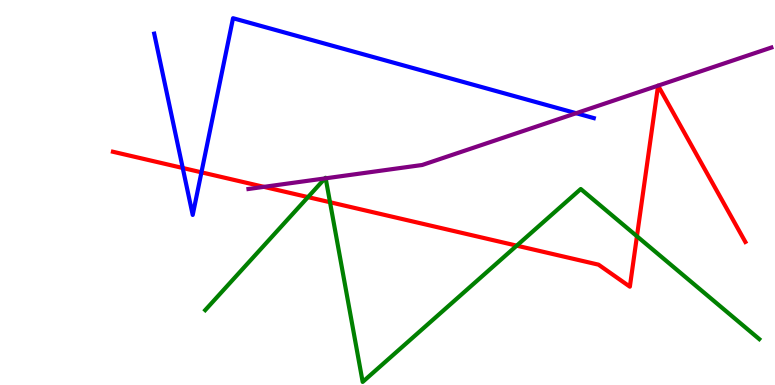[{'lines': ['blue', 'red'], 'intersections': [{'x': 2.36, 'y': 5.64}, {'x': 2.6, 'y': 5.52}]}, {'lines': ['green', 'red'], 'intersections': [{'x': 3.97, 'y': 4.88}, {'x': 4.26, 'y': 4.75}, {'x': 6.67, 'y': 3.62}, {'x': 8.22, 'y': 3.86}]}, {'lines': ['purple', 'red'], 'intersections': [{'x': 3.41, 'y': 5.15}, {'x': 8.49, 'y': 7.78}, {'x': 8.49, 'y': 7.78}]}, {'lines': ['blue', 'green'], 'intersections': []}, {'lines': ['blue', 'purple'], 'intersections': [{'x': 7.43, 'y': 7.06}]}, {'lines': ['green', 'purple'], 'intersections': [{'x': 4.19, 'y': 5.37}, {'x': 4.2, 'y': 5.37}]}]